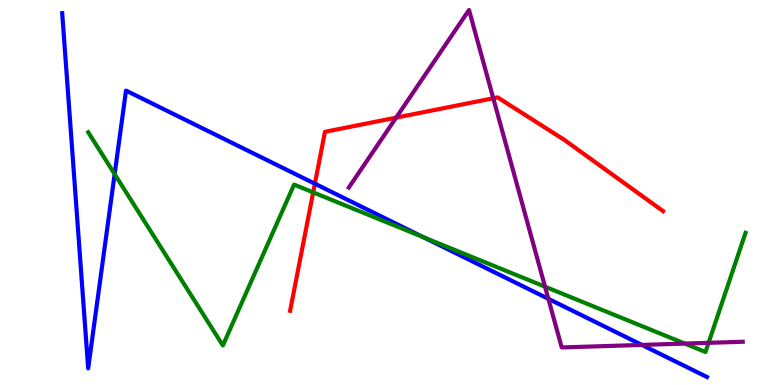[{'lines': ['blue', 'red'], 'intersections': [{'x': 4.06, 'y': 5.23}]}, {'lines': ['green', 'red'], 'intersections': [{'x': 4.04, 'y': 5.0}]}, {'lines': ['purple', 'red'], 'intersections': [{'x': 5.11, 'y': 6.94}, {'x': 6.36, 'y': 7.45}]}, {'lines': ['blue', 'green'], 'intersections': [{'x': 1.48, 'y': 5.48}, {'x': 5.46, 'y': 3.84}]}, {'lines': ['blue', 'purple'], 'intersections': [{'x': 7.08, 'y': 2.24}, {'x': 8.28, 'y': 1.04}]}, {'lines': ['green', 'purple'], 'intersections': [{'x': 7.03, 'y': 2.55}, {'x': 8.84, 'y': 1.08}, {'x': 9.14, 'y': 1.1}]}]